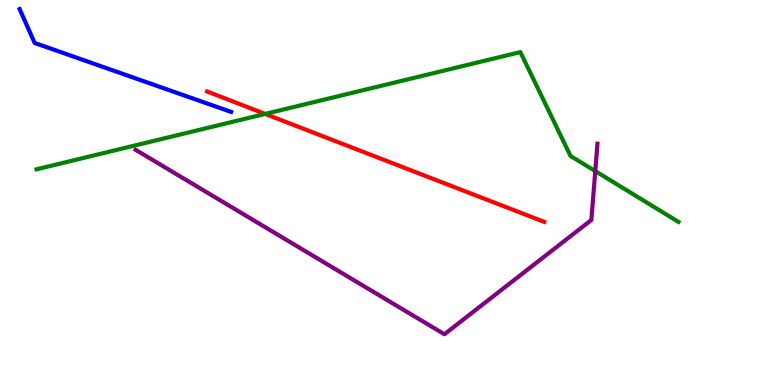[{'lines': ['blue', 'red'], 'intersections': []}, {'lines': ['green', 'red'], 'intersections': [{'x': 3.42, 'y': 7.04}]}, {'lines': ['purple', 'red'], 'intersections': []}, {'lines': ['blue', 'green'], 'intersections': []}, {'lines': ['blue', 'purple'], 'intersections': []}, {'lines': ['green', 'purple'], 'intersections': [{'x': 7.68, 'y': 5.56}]}]